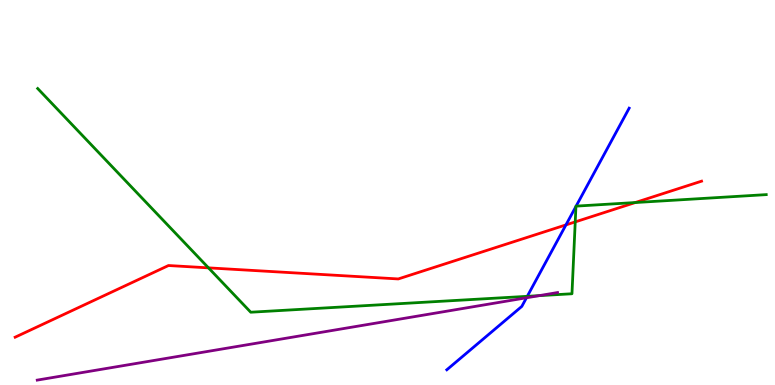[{'lines': ['blue', 'red'], 'intersections': [{'x': 7.3, 'y': 4.16}]}, {'lines': ['green', 'red'], 'intersections': [{'x': 2.69, 'y': 3.04}, {'x': 7.42, 'y': 4.24}, {'x': 8.2, 'y': 4.74}]}, {'lines': ['purple', 'red'], 'intersections': []}, {'lines': ['blue', 'green'], 'intersections': [{'x': 6.8, 'y': 2.3}, {'x': 7.43, 'y': 4.64}, {'x': 7.43, 'y': 4.65}]}, {'lines': ['blue', 'purple'], 'intersections': [{'x': 6.79, 'y': 2.27}]}, {'lines': ['green', 'purple'], 'intersections': [{'x': 6.96, 'y': 2.32}]}]